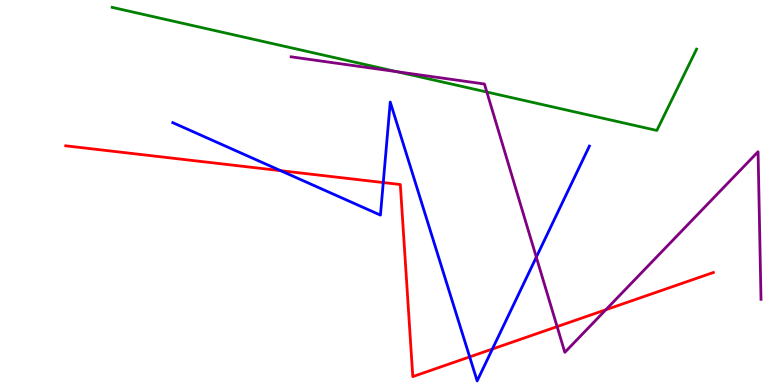[{'lines': ['blue', 'red'], 'intersections': [{'x': 3.62, 'y': 5.57}, {'x': 4.95, 'y': 5.26}, {'x': 6.06, 'y': 0.73}, {'x': 6.35, 'y': 0.934}]}, {'lines': ['green', 'red'], 'intersections': []}, {'lines': ['purple', 'red'], 'intersections': [{'x': 7.19, 'y': 1.52}, {'x': 7.82, 'y': 1.95}]}, {'lines': ['blue', 'green'], 'intersections': []}, {'lines': ['blue', 'purple'], 'intersections': [{'x': 6.92, 'y': 3.32}]}, {'lines': ['green', 'purple'], 'intersections': [{'x': 5.12, 'y': 8.14}, {'x': 6.28, 'y': 7.61}]}]